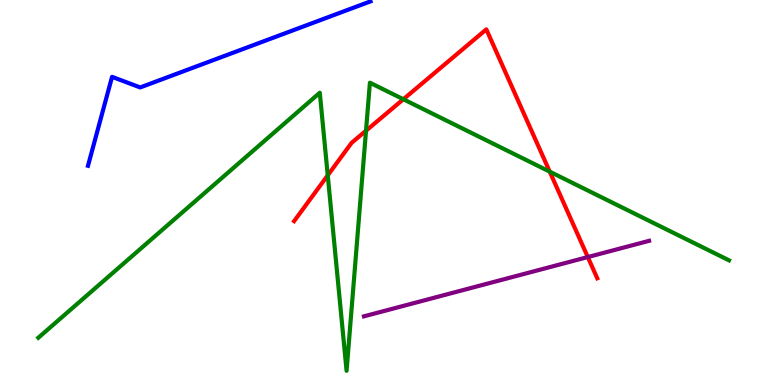[{'lines': ['blue', 'red'], 'intersections': []}, {'lines': ['green', 'red'], 'intersections': [{'x': 4.23, 'y': 5.45}, {'x': 4.72, 'y': 6.61}, {'x': 5.2, 'y': 7.42}, {'x': 7.09, 'y': 5.54}]}, {'lines': ['purple', 'red'], 'intersections': [{'x': 7.58, 'y': 3.32}]}, {'lines': ['blue', 'green'], 'intersections': []}, {'lines': ['blue', 'purple'], 'intersections': []}, {'lines': ['green', 'purple'], 'intersections': []}]